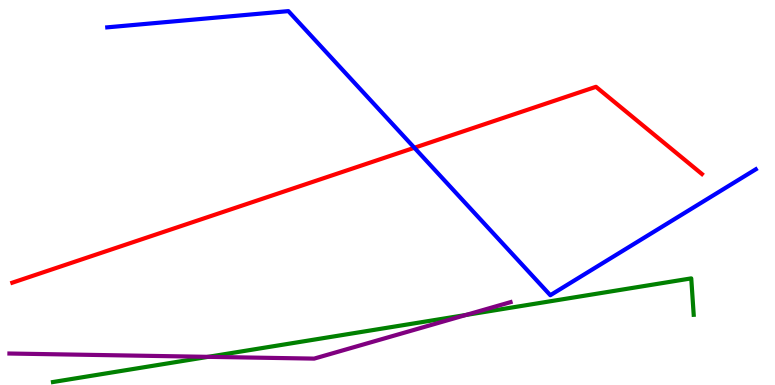[{'lines': ['blue', 'red'], 'intersections': [{'x': 5.35, 'y': 6.16}]}, {'lines': ['green', 'red'], 'intersections': []}, {'lines': ['purple', 'red'], 'intersections': []}, {'lines': ['blue', 'green'], 'intersections': []}, {'lines': ['blue', 'purple'], 'intersections': []}, {'lines': ['green', 'purple'], 'intersections': [{'x': 2.69, 'y': 0.731}, {'x': 6.01, 'y': 1.82}]}]